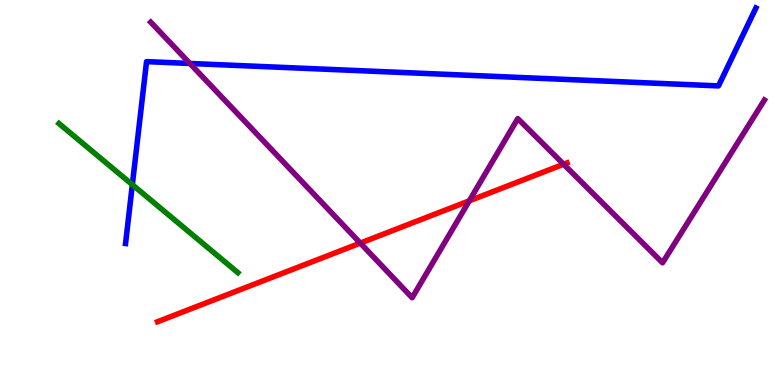[{'lines': ['blue', 'red'], 'intersections': []}, {'lines': ['green', 'red'], 'intersections': []}, {'lines': ['purple', 'red'], 'intersections': [{'x': 4.65, 'y': 3.69}, {'x': 6.06, 'y': 4.78}, {'x': 7.27, 'y': 5.73}]}, {'lines': ['blue', 'green'], 'intersections': [{'x': 1.71, 'y': 5.2}]}, {'lines': ['blue', 'purple'], 'intersections': [{'x': 2.45, 'y': 8.35}]}, {'lines': ['green', 'purple'], 'intersections': []}]